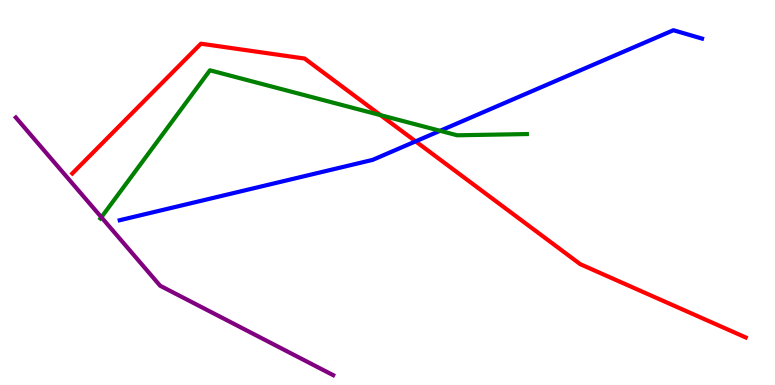[{'lines': ['blue', 'red'], 'intersections': [{'x': 5.36, 'y': 6.33}]}, {'lines': ['green', 'red'], 'intersections': [{'x': 4.91, 'y': 7.01}]}, {'lines': ['purple', 'red'], 'intersections': []}, {'lines': ['blue', 'green'], 'intersections': [{'x': 5.68, 'y': 6.6}]}, {'lines': ['blue', 'purple'], 'intersections': []}, {'lines': ['green', 'purple'], 'intersections': [{'x': 1.31, 'y': 4.36}]}]